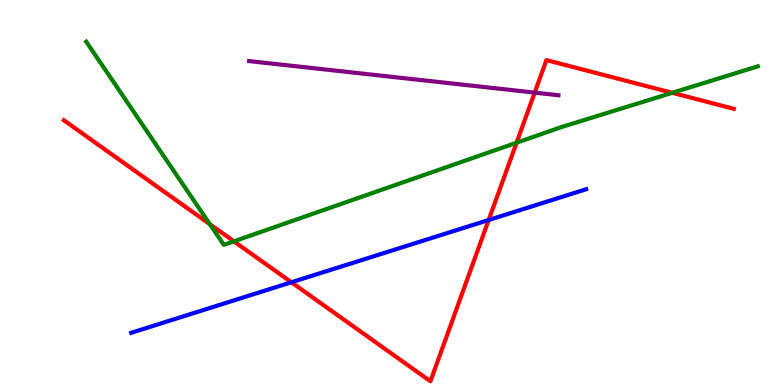[{'lines': ['blue', 'red'], 'intersections': [{'x': 3.76, 'y': 2.67}, {'x': 6.31, 'y': 4.29}]}, {'lines': ['green', 'red'], 'intersections': [{'x': 2.71, 'y': 4.18}, {'x': 3.02, 'y': 3.73}, {'x': 6.67, 'y': 6.29}, {'x': 8.67, 'y': 7.59}]}, {'lines': ['purple', 'red'], 'intersections': [{'x': 6.9, 'y': 7.59}]}, {'lines': ['blue', 'green'], 'intersections': []}, {'lines': ['blue', 'purple'], 'intersections': []}, {'lines': ['green', 'purple'], 'intersections': []}]